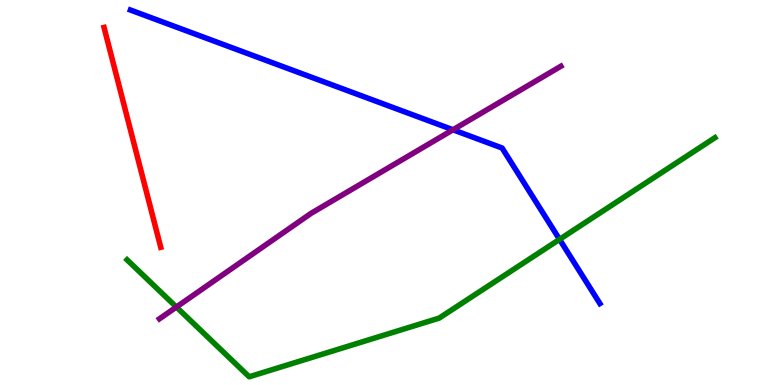[{'lines': ['blue', 'red'], 'intersections': []}, {'lines': ['green', 'red'], 'intersections': []}, {'lines': ['purple', 'red'], 'intersections': []}, {'lines': ['blue', 'green'], 'intersections': [{'x': 7.22, 'y': 3.78}]}, {'lines': ['blue', 'purple'], 'intersections': [{'x': 5.84, 'y': 6.63}]}, {'lines': ['green', 'purple'], 'intersections': [{'x': 2.28, 'y': 2.02}]}]